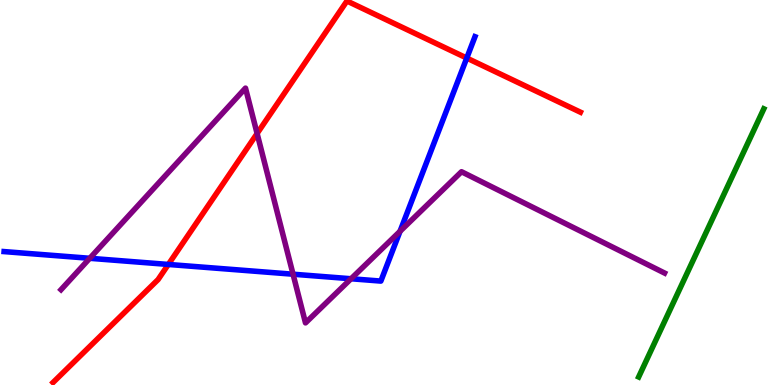[{'lines': ['blue', 'red'], 'intersections': [{'x': 2.17, 'y': 3.13}, {'x': 6.02, 'y': 8.49}]}, {'lines': ['green', 'red'], 'intersections': []}, {'lines': ['purple', 'red'], 'intersections': [{'x': 3.32, 'y': 6.53}]}, {'lines': ['blue', 'green'], 'intersections': []}, {'lines': ['blue', 'purple'], 'intersections': [{'x': 1.16, 'y': 3.29}, {'x': 3.78, 'y': 2.88}, {'x': 4.53, 'y': 2.76}, {'x': 5.16, 'y': 3.99}]}, {'lines': ['green', 'purple'], 'intersections': []}]